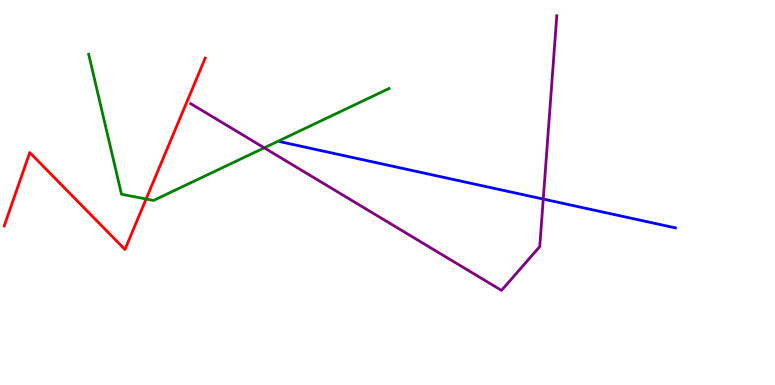[{'lines': ['blue', 'red'], 'intersections': []}, {'lines': ['green', 'red'], 'intersections': [{'x': 1.89, 'y': 4.83}]}, {'lines': ['purple', 'red'], 'intersections': []}, {'lines': ['blue', 'green'], 'intersections': []}, {'lines': ['blue', 'purple'], 'intersections': [{'x': 7.01, 'y': 4.83}]}, {'lines': ['green', 'purple'], 'intersections': [{'x': 3.41, 'y': 6.16}]}]